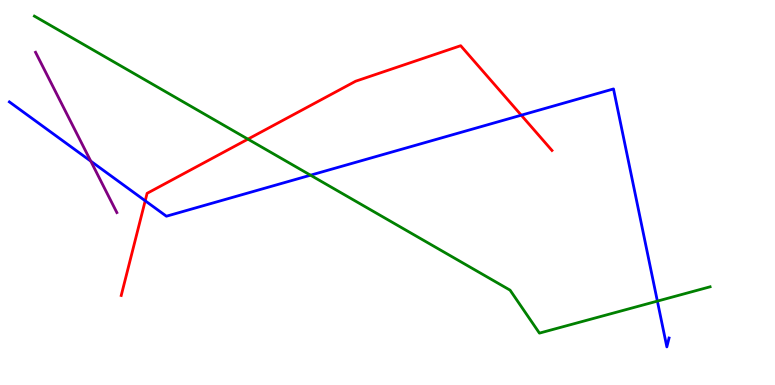[{'lines': ['blue', 'red'], 'intersections': [{'x': 1.87, 'y': 4.78}, {'x': 6.73, 'y': 7.01}]}, {'lines': ['green', 'red'], 'intersections': [{'x': 3.2, 'y': 6.39}]}, {'lines': ['purple', 'red'], 'intersections': []}, {'lines': ['blue', 'green'], 'intersections': [{'x': 4.01, 'y': 5.45}, {'x': 8.48, 'y': 2.18}]}, {'lines': ['blue', 'purple'], 'intersections': [{'x': 1.17, 'y': 5.81}]}, {'lines': ['green', 'purple'], 'intersections': []}]